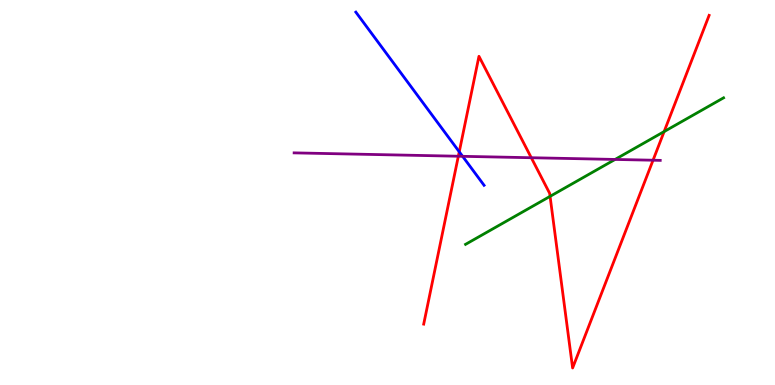[{'lines': ['blue', 'red'], 'intersections': [{'x': 5.93, 'y': 6.06}]}, {'lines': ['green', 'red'], 'intersections': [{'x': 7.1, 'y': 4.9}, {'x': 8.57, 'y': 6.58}]}, {'lines': ['purple', 'red'], 'intersections': [{'x': 5.91, 'y': 5.94}, {'x': 6.86, 'y': 5.9}, {'x': 8.43, 'y': 5.84}]}, {'lines': ['blue', 'green'], 'intersections': []}, {'lines': ['blue', 'purple'], 'intersections': [{'x': 5.97, 'y': 5.94}]}, {'lines': ['green', 'purple'], 'intersections': [{'x': 7.94, 'y': 5.86}]}]